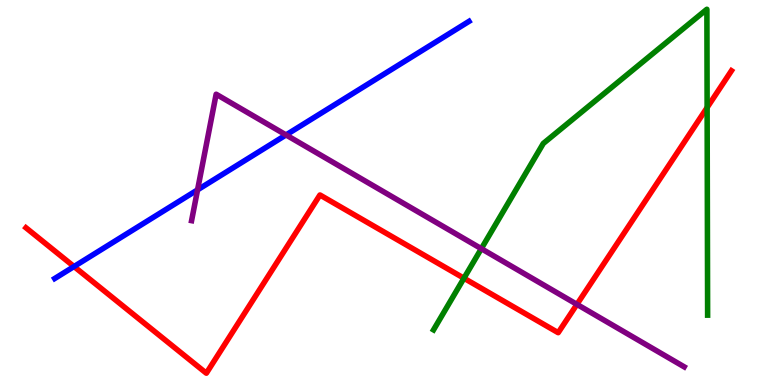[{'lines': ['blue', 'red'], 'intersections': [{'x': 0.955, 'y': 3.08}]}, {'lines': ['green', 'red'], 'intersections': [{'x': 5.99, 'y': 2.77}, {'x': 9.12, 'y': 7.21}]}, {'lines': ['purple', 'red'], 'intersections': [{'x': 7.44, 'y': 2.09}]}, {'lines': ['blue', 'green'], 'intersections': []}, {'lines': ['blue', 'purple'], 'intersections': [{'x': 2.55, 'y': 5.07}, {'x': 3.69, 'y': 6.5}]}, {'lines': ['green', 'purple'], 'intersections': [{'x': 6.21, 'y': 3.54}]}]